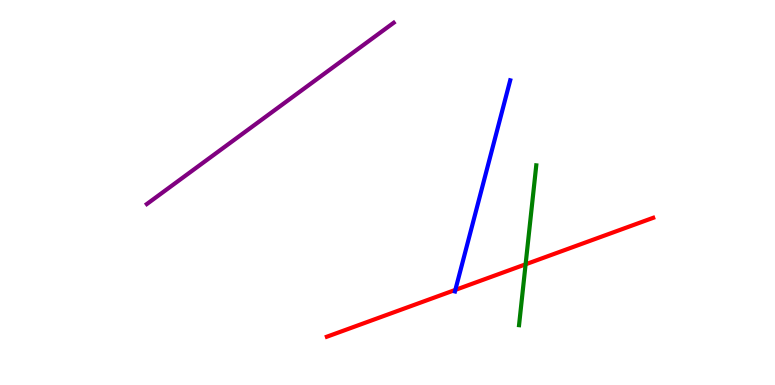[{'lines': ['blue', 'red'], 'intersections': [{'x': 5.88, 'y': 2.47}]}, {'lines': ['green', 'red'], 'intersections': [{'x': 6.78, 'y': 3.14}]}, {'lines': ['purple', 'red'], 'intersections': []}, {'lines': ['blue', 'green'], 'intersections': []}, {'lines': ['blue', 'purple'], 'intersections': []}, {'lines': ['green', 'purple'], 'intersections': []}]